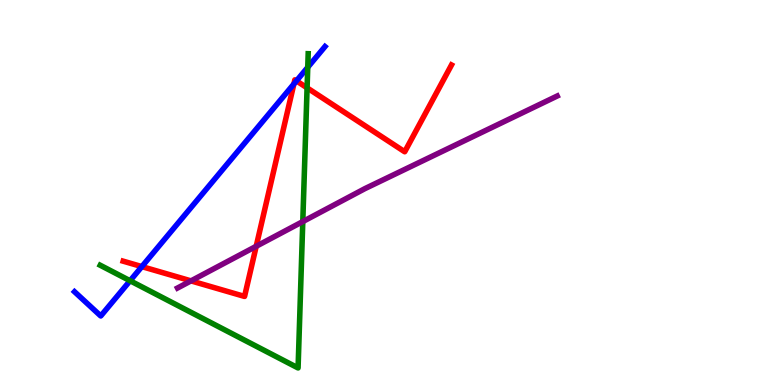[{'lines': ['blue', 'red'], 'intersections': [{'x': 1.83, 'y': 3.08}, {'x': 3.79, 'y': 7.82}, {'x': 3.83, 'y': 7.9}]}, {'lines': ['green', 'red'], 'intersections': [{'x': 3.96, 'y': 7.72}]}, {'lines': ['purple', 'red'], 'intersections': [{'x': 2.46, 'y': 2.7}, {'x': 3.31, 'y': 3.6}]}, {'lines': ['blue', 'green'], 'intersections': [{'x': 1.68, 'y': 2.71}, {'x': 3.97, 'y': 8.25}]}, {'lines': ['blue', 'purple'], 'intersections': []}, {'lines': ['green', 'purple'], 'intersections': [{'x': 3.91, 'y': 4.24}]}]